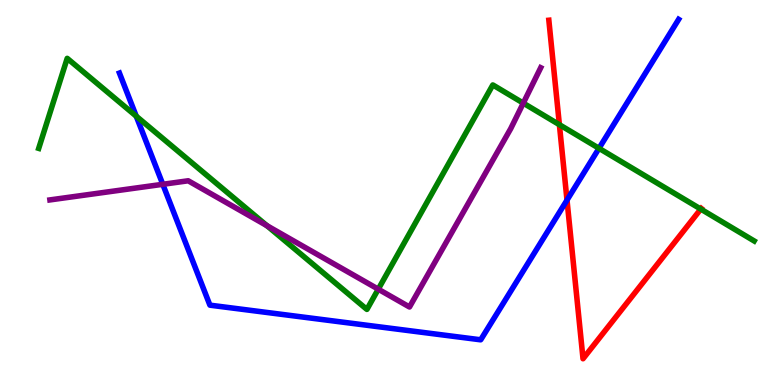[{'lines': ['blue', 'red'], 'intersections': [{'x': 7.32, 'y': 4.8}]}, {'lines': ['green', 'red'], 'intersections': [{'x': 7.22, 'y': 6.76}, {'x': 9.04, 'y': 4.57}]}, {'lines': ['purple', 'red'], 'intersections': []}, {'lines': ['blue', 'green'], 'intersections': [{'x': 1.76, 'y': 6.98}, {'x': 7.73, 'y': 6.15}]}, {'lines': ['blue', 'purple'], 'intersections': [{'x': 2.1, 'y': 5.21}]}, {'lines': ['green', 'purple'], 'intersections': [{'x': 3.44, 'y': 4.14}, {'x': 4.88, 'y': 2.49}, {'x': 6.75, 'y': 7.32}]}]